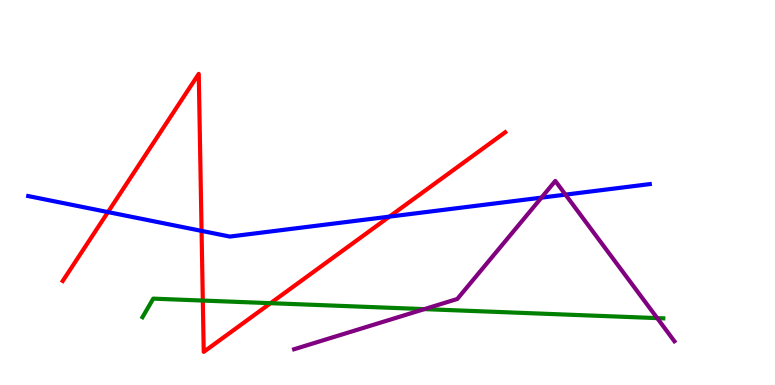[{'lines': ['blue', 'red'], 'intersections': [{'x': 1.39, 'y': 4.49}, {'x': 2.6, 'y': 4.0}, {'x': 5.02, 'y': 4.37}]}, {'lines': ['green', 'red'], 'intersections': [{'x': 2.62, 'y': 2.19}, {'x': 3.49, 'y': 2.13}]}, {'lines': ['purple', 'red'], 'intersections': []}, {'lines': ['blue', 'green'], 'intersections': []}, {'lines': ['blue', 'purple'], 'intersections': [{'x': 6.99, 'y': 4.87}, {'x': 7.3, 'y': 4.94}]}, {'lines': ['green', 'purple'], 'intersections': [{'x': 5.48, 'y': 1.97}, {'x': 8.48, 'y': 1.74}]}]